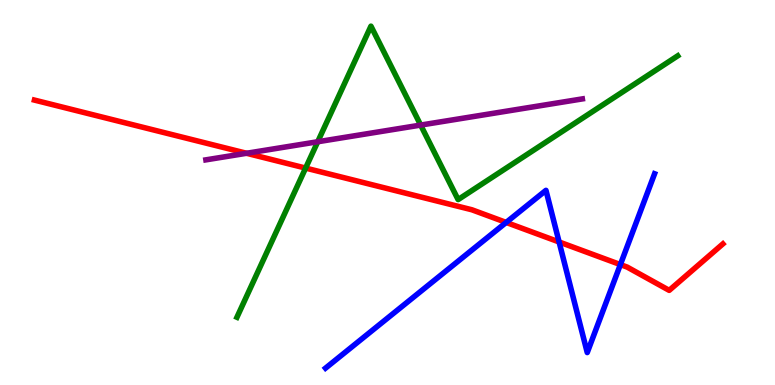[{'lines': ['blue', 'red'], 'intersections': [{'x': 6.53, 'y': 4.22}, {'x': 7.21, 'y': 3.72}, {'x': 8.0, 'y': 3.13}]}, {'lines': ['green', 'red'], 'intersections': [{'x': 3.94, 'y': 5.63}]}, {'lines': ['purple', 'red'], 'intersections': [{'x': 3.18, 'y': 6.02}]}, {'lines': ['blue', 'green'], 'intersections': []}, {'lines': ['blue', 'purple'], 'intersections': []}, {'lines': ['green', 'purple'], 'intersections': [{'x': 4.1, 'y': 6.32}, {'x': 5.43, 'y': 6.75}]}]